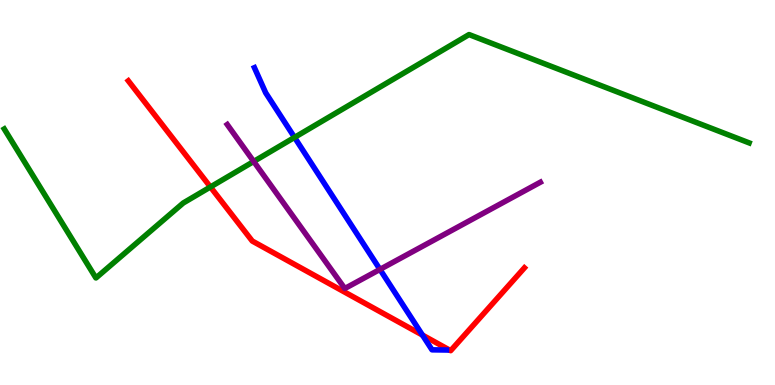[{'lines': ['blue', 'red'], 'intersections': [{'x': 5.45, 'y': 1.3}]}, {'lines': ['green', 'red'], 'intersections': [{'x': 2.72, 'y': 5.14}]}, {'lines': ['purple', 'red'], 'intersections': []}, {'lines': ['blue', 'green'], 'intersections': [{'x': 3.8, 'y': 6.43}]}, {'lines': ['blue', 'purple'], 'intersections': [{'x': 4.9, 'y': 3.0}]}, {'lines': ['green', 'purple'], 'intersections': [{'x': 3.27, 'y': 5.81}]}]